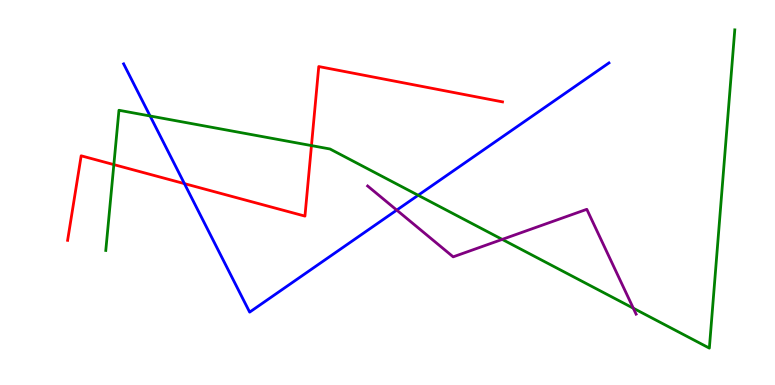[{'lines': ['blue', 'red'], 'intersections': [{'x': 2.38, 'y': 5.23}]}, {'lines': ['green', 'red'], 'intersections': [{'x': 1.47, 'y': 5.72}, {'x': 4.02, 'y': 6.22}]}, {'lines': ['purple', 'red'], 'intersections': []}, {'lines': ['blue', 'green'], 'intersections': [{'x': 1.94, 'y': 6.99}, {'x': 5.4, 'y': 4.93}]}, {'lines': ['blue', 'purple'], 'intersections': [{'x': 5.12, 'y': 4.54}]}, {'lines': ['green', 'purple'], 'intersections': [{'x': 6.48, 'y': 3.78}, {'x': 8.17, 'y': 1.99}]}]